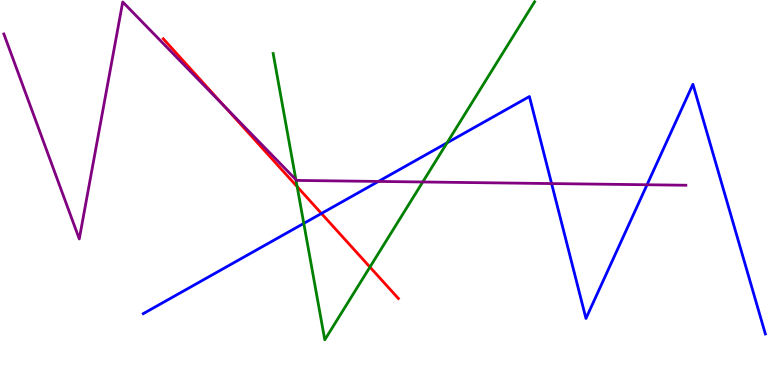[{'lines': ['blue', 'red'], 'intersections': [{'x': 4.15, 'y': 4.46}]}, {'lines': ['green', 'red'], 'intersections': [{'x': 3.83, 'y': 5.15}, {'x': 4.77, 'y': 3.06}]}, {'lines': ['purple', 'red'], 'intersections': [{'x': 2.89, 'y': 7.25}]}, {'lines': ['blue', 'green'], 'intersections': [{'x': 3.92, 'y': 4.2}, {'x': 5.77, 'y': 6.29}]}, {'lines': ['blue', 'purple'], 'intersections': [{'x': 4.88, 'y': 5.29}, {'x': 7.12, 'y': 5.23}, {'x': 8.35, 'y': 5.2}]}, {'lines': ['green', 'purple'], 'intersections': [{'x': 3.82, 'y': 5.33}, {'x': 5.45, 'y': 5.27}]}]